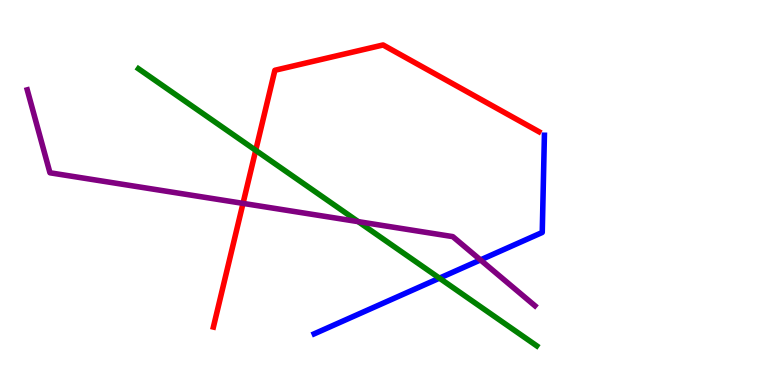[{'lines': ['blue', 'red'], 'intersections': []}, {'lines': ['green', 'red'], 'intersections': [{'x': 3.3, 'y': 6.1}]}, {'lines': ['purple', 'red'], 'intersections': [{'x': 3.14, 'y': 4.72}]}, {'lines': ['blue', 'green'], 'intersections': [{'x': 5.67, 'y': 2.78}]}, {'lines': ['blue', 'purple'], 'intersections': [{'x': 6.2, 'y': 3.25}]}, {'lines': ['green', 'purple'], 'intersections': [{'x': 4.62, 'y': 4.24}]}]